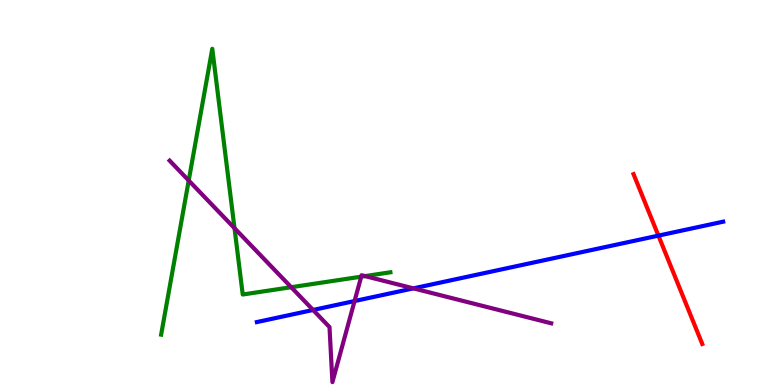[{'lines': ['blue', 'red'], 'intersections': [{'x': 8.5, 'y': 3.88}]}, {'lines': ['green', 'red'], 'intersections': []}, {'lines': ['purple', 'red'], 'intersections': []}, {'lines': ['blue', 'green'], 'intersections': []}, {'lines': ['blue', 'purple'], 'intersections': [{'x': 4.04, 'y': 1.95}, {'x': 4.58, 'y': 2.18}, {'x': 5.33, 'y': 2.51}]}, {'lines': ['green', 'purple'], 'intersections': [{'x': 2.44, 'y': 5.31}, {'x': 3.03, 'y': 4.07}, {'x': 3.76, 'y': 2.54}, {'x': 4.66, 'y': 2.81}, {'x': 4.71, 'y': 2.83}]}]